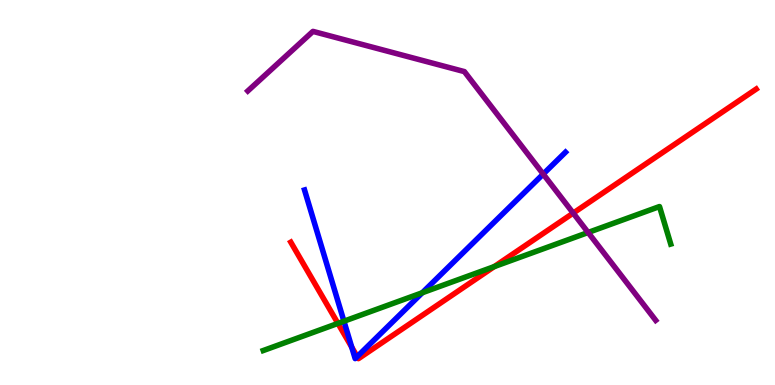[{'lines': ['blue', 'red'], 'intersections': [{'x': 4.54, 'y': 0.983}, {'x': 4.61, 'y': 0.738}]}, {'lines': ['green', 'red'], 'intersections': [{'x': 4.36, 'y': 1.6}, {'x': 6.38, 'y': 3.08}]}, {'lines': ['purple', 'red'], 'intersections': [{'x': 7.4, 'y': 4.47}]}, {'lines': ['blue', 'green'], 'intersections': [{'x': 4.44, 'y': 1.66}, {'x': 5.45, 'y': 2.4}]}, {'lines': ['blue', 'purple'], 'intersections': [{'x': 7.01, 'y': 5.48}]}, {'lines': ['green', 'purple'], 'intersections': [{'x': 7.59, 'y': 3.96}]}]